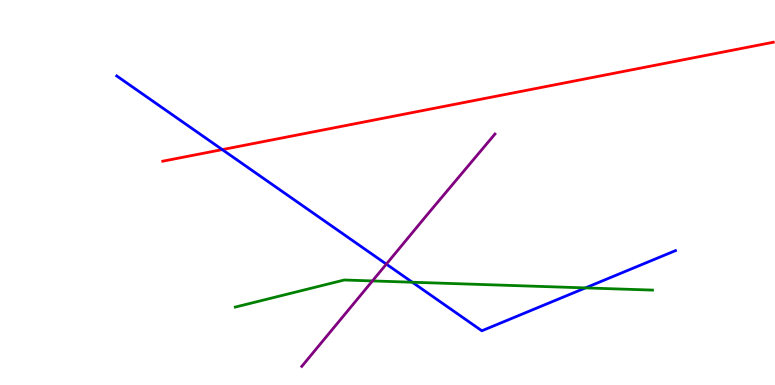[{'lines': ['blue', 'red'], 'intersections': [{'x': 2.87, 'y': 6.11}]}, {'lines': ['green', 'red'], 'intersections': []}, {'lines': ['purple', 'red'], 'intersections': []}, {'lines': ['blue', 'green'], 'intersections': [{'x': 5.32, 'y': 2.67}, {'x': 7.55, 'y': 2.52}]}, {'lines': ['blue', 'purple'], 'intersections': [{'x': 4.99, 'y': 3.14}]}, {'lines': ['green', 'purple'], 'intersections': [{'x': 4.81, 'y': 2.7}]}]